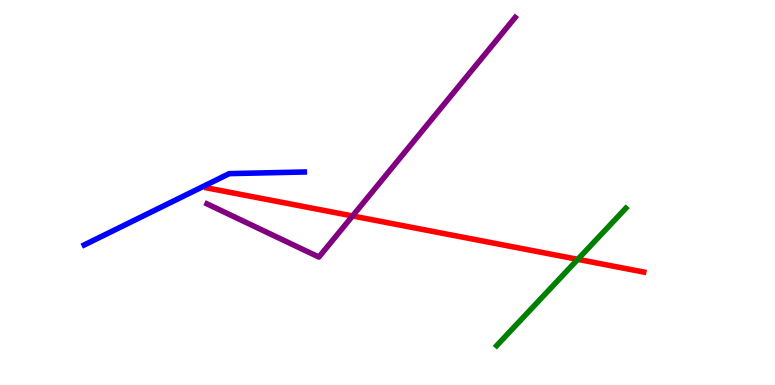[{'lines': ['blue', 'red'], 'intersections': []}, {'lines': ['green', 'red'], 'intersections': [{'x': 7.46, 'y': 3.26}]}, {'lines': ['purple', 'red'], 'intersections': [{'x': 4.55, 'y': 4.39}]}, {'lines': ['blue', 'green'], 'intersections': []}, {'lines': ['blue', 'purple'], 'intersections': []}, {'lines': ['green', 'purple'], 'intersections': []}]